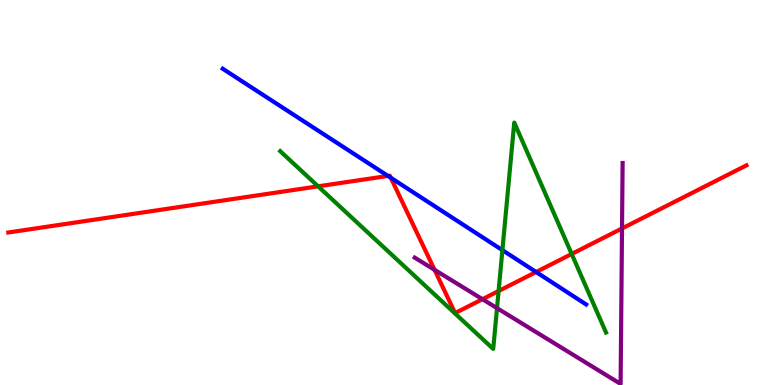[{'lines': ['blue', 'red'], 'intersections': [{'x': 5.01, 'y': 5.43}, {'x': 5.04, 'y': 5.38}, {'x': 6.92, 'y': 2.93}]}, {'lines': ['green', 'red'], 'intersections': [{'x': 4.1, 'y': 5.16}, {'x': 6.43, 'y': 2.44}, {'x': 7.38, 'y': 3.4}]}, {'lines': ['purple', 'red'], 'intersections': [{'x': 5.61, 'y': 2.99}, {'x': 6.23, 'y': 2.23}, {'x': 8.03, 'y': 4.07}]}, {'lines': ['blue', 'green'], 'intersections': [{'x': 6.48, 'y': 3.5}]}, {'lines': ['blue', 'purple'], 'intersections': []}, {'lines': ['green', 'purple'], 'intersections': [{'x': 6.41, 'y': 2.0}]}]